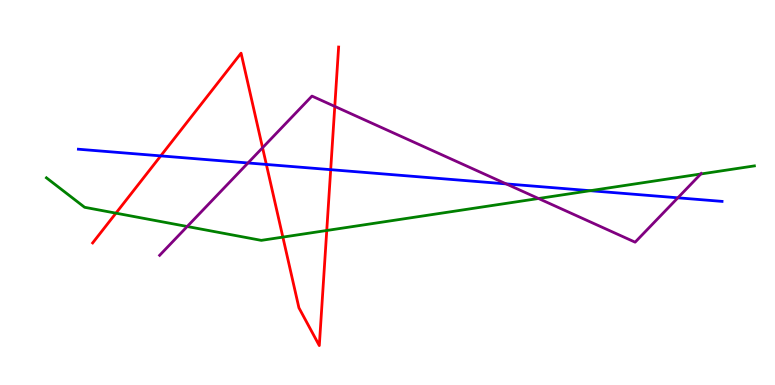[{'lines': ['blue', 'red'], 'intersections': [{'x': 2.07, 'y': 5.95}, {'x': 3.44, 'y': 5.73}, {'x': 4.27, 'y': 5.59}]}, {'lines': ['green', 'red'], 'intersections': [{'x': 1.5, 'y': 4.46}, {'x': 3.65, 'y': 3.84}, {'x': 4.22, 'y': 4.01}]}, {'lines': ['purple', 'red'], 'intersections': [{'x': 3.39, 'y': 6.16}, {'x': 4.32, 'y': 7.24}]}, {'lines': ['blue', 'green'], 'intersections': [{'x': 7.62, 'y': 5.05}]}, {'lines': ['blue', 'purple'], 'intersections': [{'x': 3.2, 'y': 5.77}, {'x': 6.53, 'y': 5.22}, {'x': 8.75, 'y': 4.86}]}, {'lines': ['green', 'purple'], 'intersections': [{'x': 2.42, 'y': 4.12}, {'x': 6.95, 'y': 4.84}, {'x': 9.04, 'y': 5.48}]}]